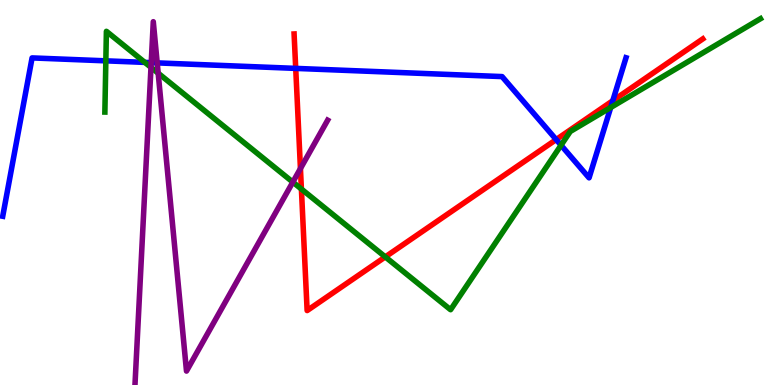[{'lines': ['blue', 'red'], 'intersections': [{'x': 3.82, 'y': 8.22}, {'x': 7.18, 'y': 6.37}, {'x': 7.91, 'y': 7.38}]}, {'lines': ['green', 'red'], 'intersections': [{'x': 3.89, 'y': 5.09}, {'x': 4.97, 'y': 3.33}]}, {'lines': ['purple', 'red'], 'intersections': [{'x': 3.88, 'y': 5.62}]}, {'lines': ['blue', 'green'], 'intersections': [{'x': 1.37, 'y': 8.42}, {'x': 1.87, 'y': 8.38}, {'x': 7.24, 'y': 6.23}, {'x': 7.88, 'y': 7.21}]}, {'lines': ['blue', 'purple'], 'intersections': [{'x': 1.95, 'y': 8.37}, {'x': 2.03, 'y': 8.37}]}, {'lines': ['green', 'purple'], 'intersections': [{'x': 1.95, 'y': 8.25}, {'x': 2.04, 'y': 8.1}, {'x': 3.78, 'y': 5.27}]}]